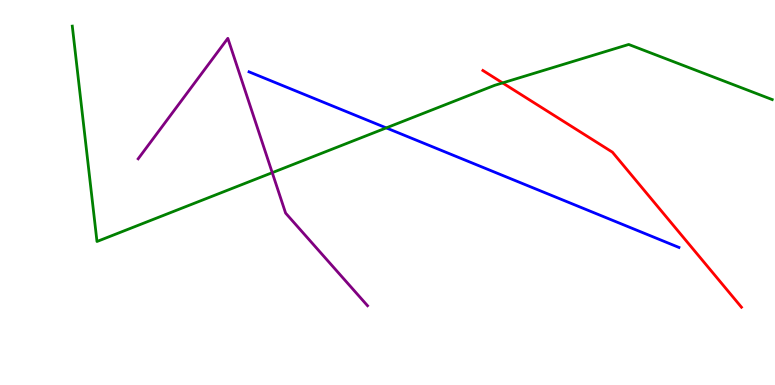[{'lines': ['blue', 'red'], 'intersections': []}, {'lines': ['green', 'red'], 'intersections': [{'x': 6.48, 'y': 7.85}]}, {'lines': ['purple', 'red'], 'intersections': []}, {'lines': ['blue', 'green'], 'intersections': [{'x': 4.98, 'y': 6.68}]}, {'lines': ['blue', 'purple'], 'intersections': []}, {'lines': ['green', 'purple'], 'intersections': [{'x': 3.51, 'y': 5.52}]}]